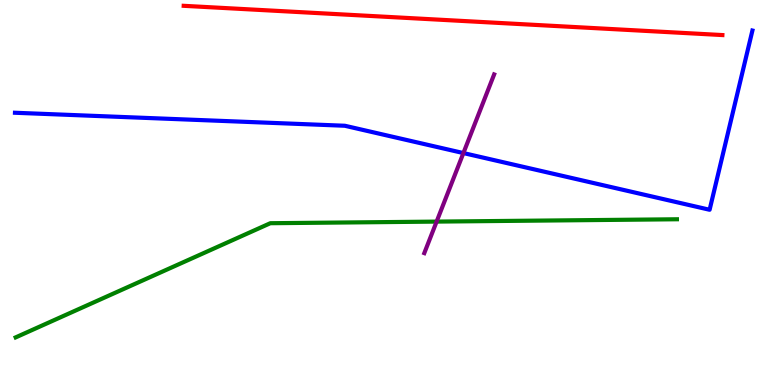[{'lines': ['blue', 'red'], 'intersections': []}, {'lines': ['green', 'red'], 'intersections': []}, {'lines': ['purple', 'red'], 'intersections': []}, {'lines': ['blue', 'green'], 'intersections': []}, {'lines': ['blue', 'purple'], 'intersections': [{'x': 5.98, 'y': 6.02}]}, {'lines': ['green', 'purple'], 'intersections': [{'x': 5.63, 'y': 4.24}]}]